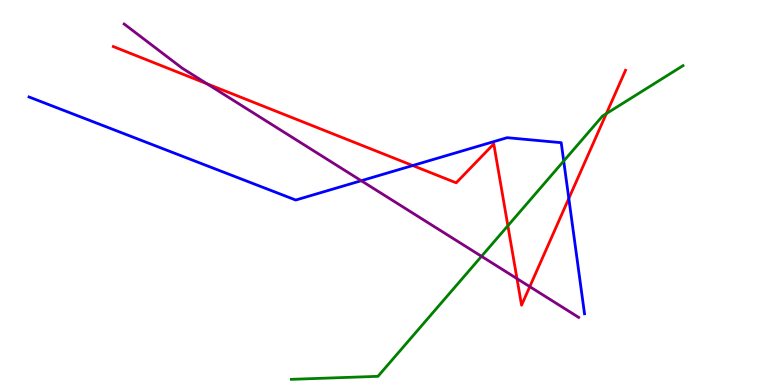[{'lines': ['blue', 'red'], 'intersections': [{'x': 5.33, 'y': 5.7}, {'x': 7.34, 'y': 4.85}]}, {'lines': ['green', 'red'], 'intersections': [{'x': 6.55, 'y': 4.14}, {'x': 7.82, 'y': 7.05}]}, {'lines': ['purple', 'red'], 'intersections': [{'x': 2.67, 'y': 7.82}, {'x': 6.67, 'y': 2.76}, {'x': 6.84, 'y': 2.55}]}, {'lines': ['blue', 'green'], 'intersections': [{'x': 7.27, 'y': 5.82}]}, {'lines': ['blue', 'purple'], 'intersections': [{'x': 4.66, 'y': 5.31}]}, {'lines': ['green', 'purple'], 'intersections': [{'x': 6.21, 'y': 3.34}]}]